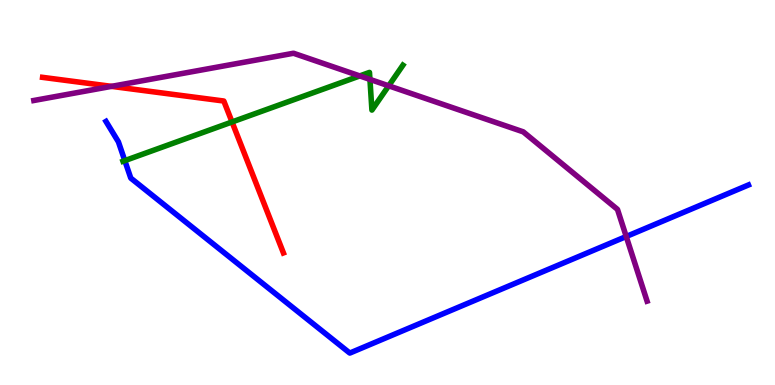[{'lines': ['blue', 'red'], 'intersections': []}, {'lines': ['green', 'red'], 'intersections': [{'x': 2.99, 'y': 6.83}]}, {'lines': ['purple', 'red'], 'intersections': [{'x': 1.44, 'y': 7.76}]}, {'lines': ['blue', 'green'], 'intersections': [{'x': 1.61, 'y': 5.83}]}, {'lines': ['blue', 'purple'], 'intersections': [{'x': 8.08, 'y': 3.86}]}, {'lines': ['green', 'purple'], 'intersections': [{'x': 4.64, 'y': 8.03}, {'x': 4.77, 'y': 7.94}, {'x': 5.02, 'y': 7.77}]}]